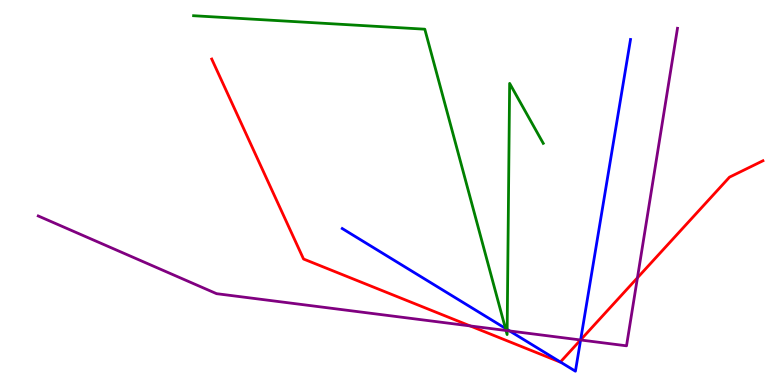[{'lines': ['blue', 'red'], 'intersections': [{'x': 7.23, 'y': 0.597}, {'x': 7.49, 'y': 1.17}]}, {'lines': ['green', 'red'], 'intersections': []}, {'lines': ['purple', 'red'], 'intersections': [{'x': 6.07, 'y': 1.53}, {'x': 7.49, 'y': 1.17}, {'x': 8.23, 'y': 2.78}]}, {'lines': ['blue', 'green'], 'intersections': [{'x': 6.52, 'y': 1.47}, {'x': 6.54, 'y': 1.44}]}, {'lines': ['blue', 'purple'], 'intersections': [{'x': 6.58, 'y': 1.4}, {'x': 7.49, 'y': 1.17}]}, {'lines': ['green', 'purple'], 'intersections': [{'x': 6.53, 'y': 1.42}, {'x': 6.54, 'y': 1.41}]}]